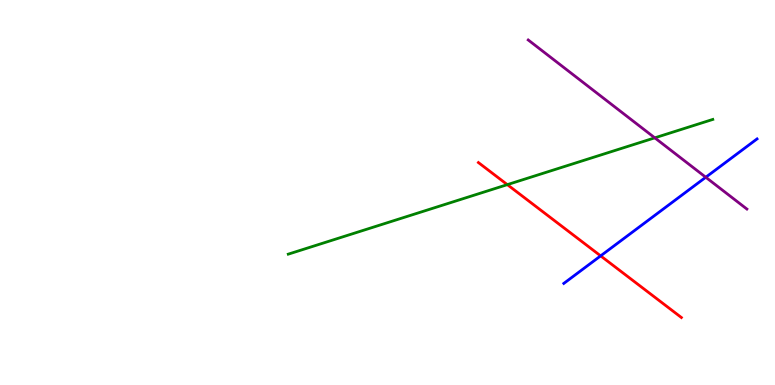[{'lines': ['blue', 'red'], 'intersections': [{'x': 7.75, 'y': 3.35}]}, {'lines': ['green', 'red'], 'intersections': [{'x': 6.55, 'y': 5.2}]}, {'lines': ['purple', 'red'], 'intersections': []}, {'lines': ['blue', 'green'], 'intersections': []}, {'lines': ['blue', 'purple'], 'intersections': [{'x': 9.11, 'y': 5.4}]}, {'lines': ['green', 'purple'], 'intersections': [{'x': 8.45, 'y': 6.42}]}]